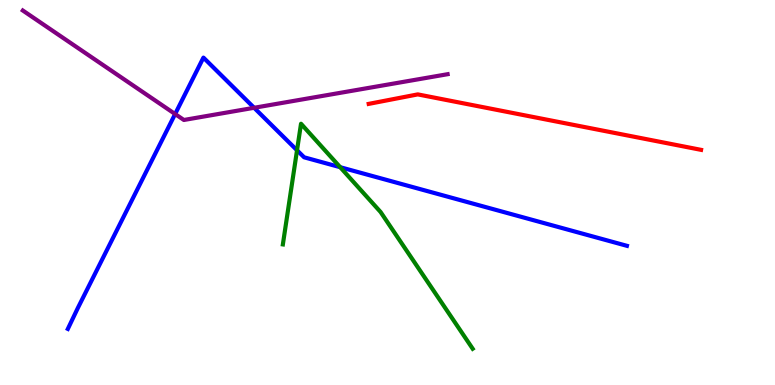[{'lines': ['blue', 'red'], 'intersections': []}, {'lines': ['green', 'red'], 'intersections': []}, {'lines': ['purple', 'red'], 'intersections': []}, {'lines': ['blue', 'green'], 'intersections': [{'x': 3.83, 'y': 6.1}, {'x': 4.39, 'y': 5.66}]}, {'lines': ['blue', 'purple'], 'intersections': [{'x': 2.26, 'y': 7.04}, {'x': 3.28, 'y': 7.2}]}, {'lines': ['green', 'purple'], 'intersections': []}]